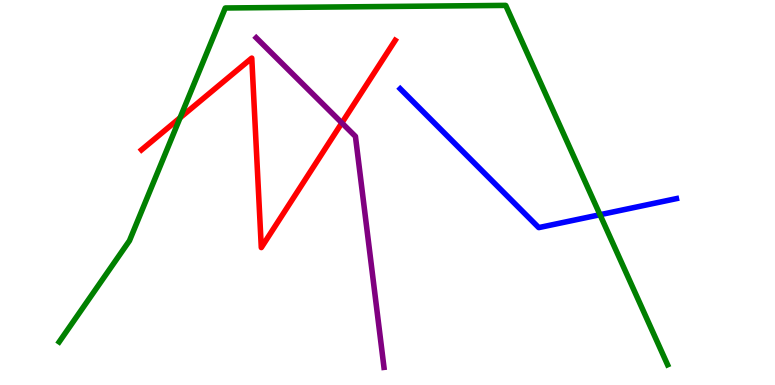[{'lines': ['blue', 'red'], 'intersections': []}, {'lines': ['green', 'red'], 'intersections': [{'x': 2.32, 'y': 6.94}]}, {'lines': ['purple', 'red'], 'intersections': [{'x': 4.41, 'y': 6.81}]}, {'lines': ['blue', 'green'], 'intersections': [{'x': 7.74, 'y': 4.42}]}, {'lines': ['blue', 'purple'], 'intersections': []}, {'lines': ['green', 'purple'], 'intersections': []}]